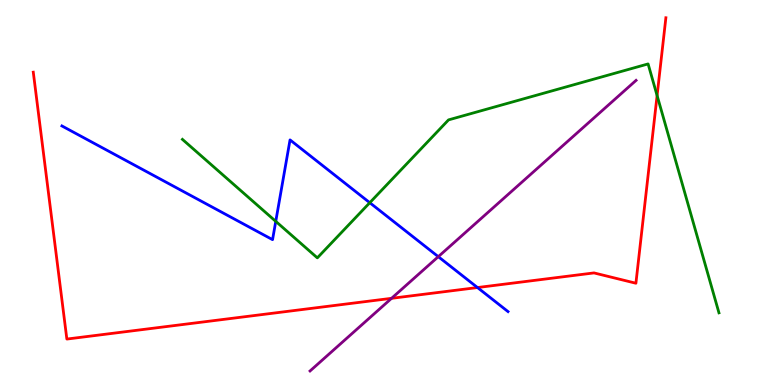[{'lines': ['blue', 'red'], 'intersections': [{'x': 6.16, 'y': 2.53}]}, {'lines': ['green', 'red'], 'intersections': [{'x': 8.48, 'y': 7.52}]}, {'lines': ['purple', 'red'], 'intersections': [{'x': 5.05, 'y': 2.25}]}, {'lines': ['blue', 'green'], 'intersections': [{'x': 3.56, 'y': 4.25}, {'x': 4.77, 'y': 4.73}]}, {'lines': ['blue', 'purple'], 'intersections': [{'x': 5.66, 'y': 3.33}]}, {'lines': ['green', 'purple'], 'intersections': []}]